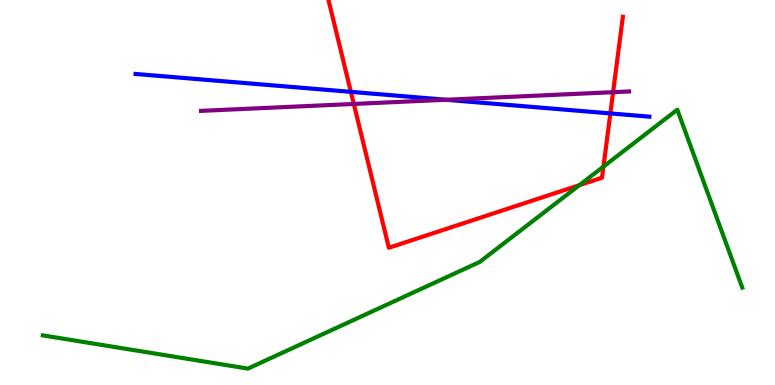[{'lines': ['blue', 'red'], 'intersections': [{'x': 4.53, 'y': 7.61}, {'x': 7.88, 'y': 7.05}]}, {'lines': ['green', 'red'], 'intersections': [{'x': 7.48, 'y': 5.19}, {'x': 7.79, 'y': 5.67}]}, {'lines': ['purple', 'red'], 'intersections': [{'x': 4.57, 'y': 7.3}, {'x': 7.91, 'y': 7.61}]}, {'lines': ['blue', 'green'], 'intersections': []}, {'lines': ['blue', 'purple'], 'intersections': [{'x': 5.76, 'y': 7.41}]}, {'lines': ['green', 'purple'], 'intersections': []}]